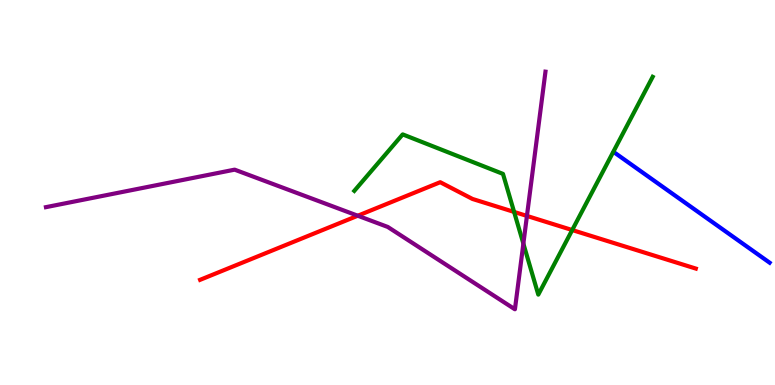[{'lines': ['blue', 'red'], 'intersections': []}, {'lines': ['green', 'red'], 'intersections': [{'x': 6.63, 'y': 4.5}, {'x': 7.38, 'y': 4.02}]}, {'lines': ['purple', 'red'], 'intersections': [{'x': 4.62, 'y': 4.4}, {'x': 6.8, 'y': 4.39}]}, {'lines': ['blue', 'green'], 'intersections': []}, {'lines': ['blue', 'purple'], 'intersections': []}, {'lines': ['green', 'purple'], 'intersections': [{'x': 6.75, 'y': 3.67}]}]